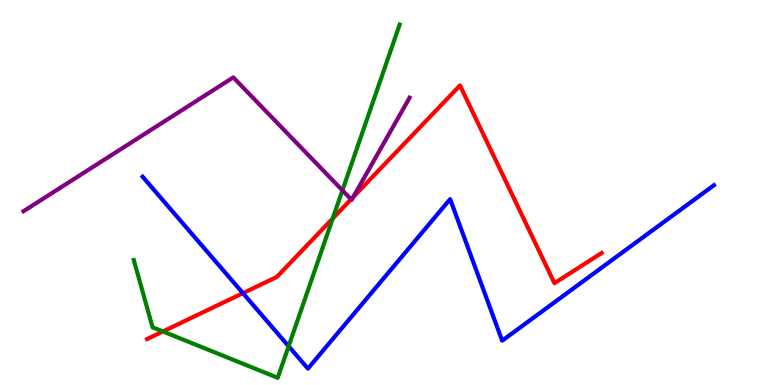[{'lines': ['blue', 'red'], 'intersections': [{'x': 3.13, 'y': 2.39}]}, {'lines': ['green', 'red'], 'intersections': [{'x': 2.1, 'y': 1.39}, {'x': 4.29, 'y': 4.32}]}, {'lines': ['purple', 'red'], 'intersections': [{'x': 4.53, 'y': 4.82}, {'x': 4.56, 'y': 4.88}]}, {'lines': ['blue', 'green'], 'intersections': [{'x': 3.72, 'y': 1.01}]}, {'lines': ['blue', 'purple'], 'intersections': []}, {'lines': ['green', 'purple'], 'intersections': [{'x': 4.42, 'y': 5.06}]}]